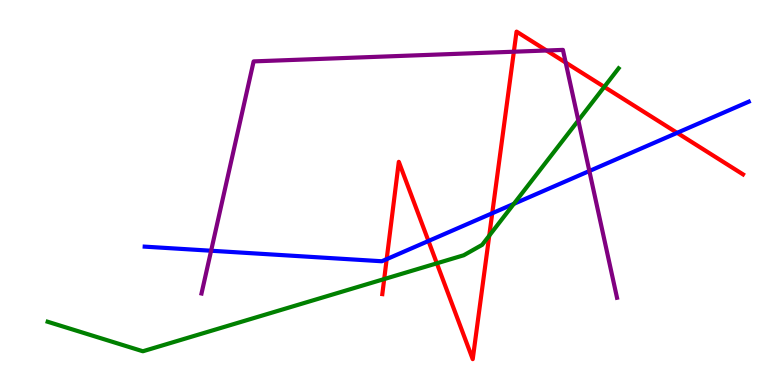[{'lines': ['blue', 'red'], 'intersections': [{'x': 4.99, 'y': 3.27}, {'x': 5.53, 'y': 3.74}, {'x': 6.35, 'y': 4.46}, {'x': 8.74, 'y': 6.55}]}, {'lines': ['green', 'red'], 'intersections': [{'x': 4.96, 'y': 2.75}, {'x': 5.64, 'y': 3.16}, {'x': 6.31, 'y': 3.88}, {'x': 7.8, 'y': 7.74}]}, {'lines': ['purple', 'red'], 'intersections': [{'x': 6.63, 'y': 8.66}, {'x': 7.05, 'y': 8.69}, {'x': 7.3, 'y': 8.37}]}, {'lines': ['blue', 'green'], 'intersections': [{'x': 6.63, 'y': 4.71}]}, {'lines': ['blue', 'purple'], 'intersections': [{'x': 2.72, 'y': 3.49}, {'x': 7.6, 'y': 5.56}]}, {'lines': ['green', 'purple'], 'intersections': [{'x': 7.46, 'y': 6.87}]}]